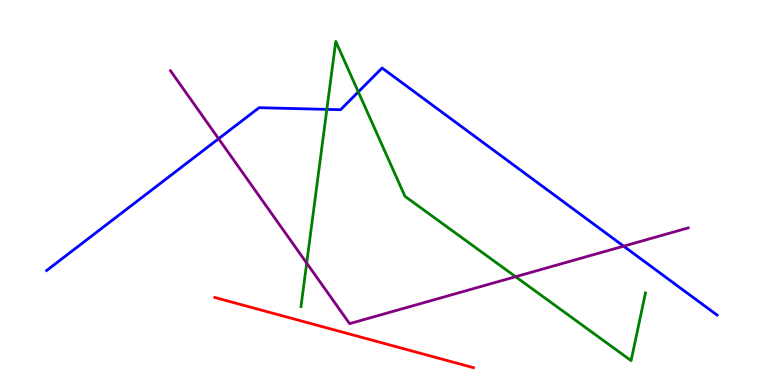[{'lines': ['blue', 'red'], 'intersections': []}, {'lines': ['green', 'red'], 'intersections': []}, {'lines': ['purple', 'red'], 'intersections': []}, {'lines': ['blue', 'green'], 'intersections': [{'x': 4.22, 'y': 7.16}, {'x': 4.62, 'y': 7.61}]}, {'lines': ['blue', 'purple'], 'intersections': [{'x': 2.82, 'y': 6.4}, {'x': 8.05, 'y': 3.61}]}, {'lines': ['green', 'purple'], 'intersections': [{'x': 3.96, 'y': 3.17}, {'x': 6.65, 'y': 2.81}]}]